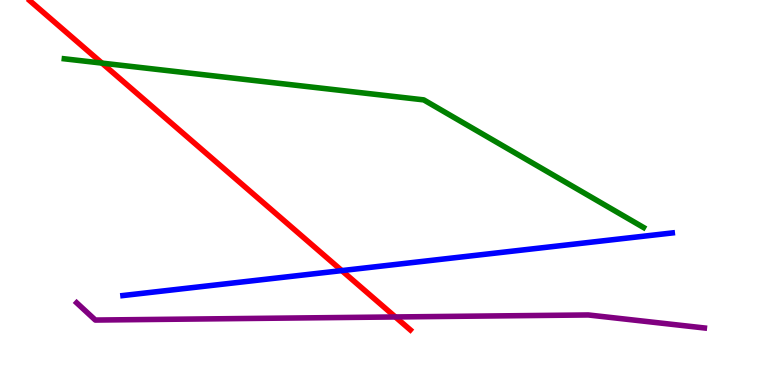[{'lines': ['blue', 'red'], 'intersections': [{'x': 4.41, 'y': 2.97}]}, {'lines': ['green', 'red'], 'intersections': [{'x': 1.32, 'y': 8.36}]}, {'lines': ['purple', 'red'], 'intersections': [{'x': 5.1, 'y': 1.77}]}, {'lines': ['blue', 'green'], 'intersections': []}, {'lines': ['blue', 'purple'], 'intersections': []}, {'lines': ['green', 'purple'], 'intersections': []}]